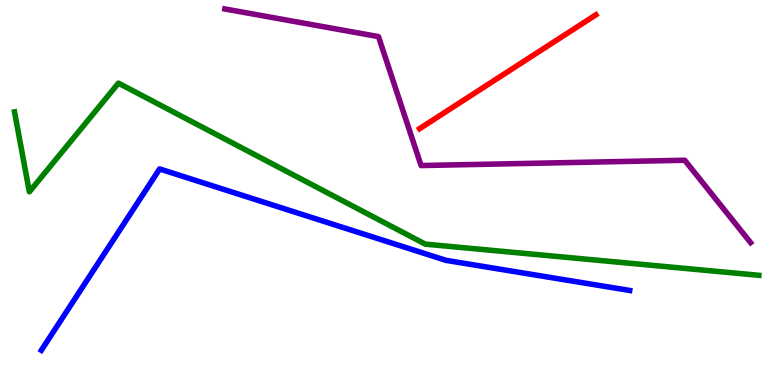[{'lines': ['blue', 'red'], 'intersections': []}, {'lines': ['green', 'red'], 'intersections': []}, {'lines': ['purple', 'red'], 'intersections': []}, {'lines': ['blue', 'green'], 'intersections': []}, {'lines': ['blue', 'purple'], 'intersections': []}, {'lines': ['green', 'purple'], 'intersections': []}]